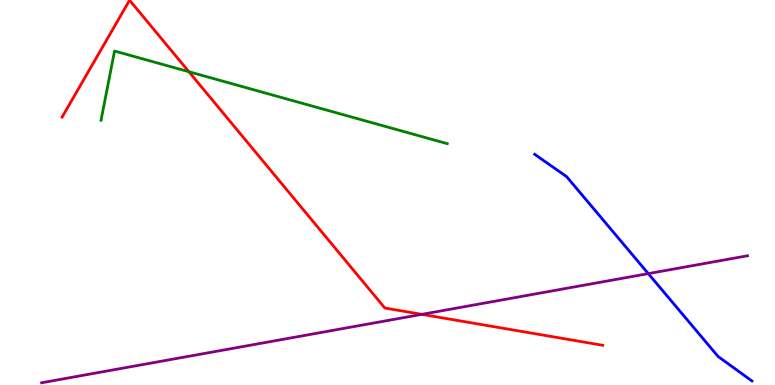[{'lines': ['blue', 'red'], 'intersections': []}, {'lines': ['green', 'red'], 'intersections': [{'x': 2.44, 'y': 8.14}]}, {'lines': ['purple', 'red'], 'intersections': [{'x': 5.44, 'y': 1.83}]}, {'lines': ['blue', 'green'], 'intersections': []}, {'lines': ['blue', 'purple'], 'intersections': [{'x': 8.37, 'y': 2.89}]}, {'lines': ['green', 'purple'], 'intersections': []}]